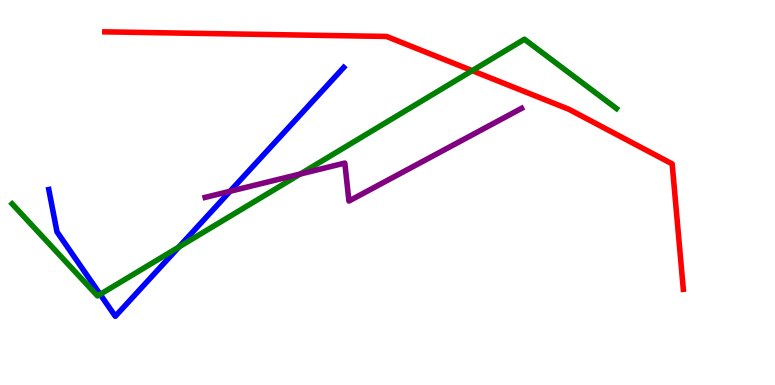[{'lines': ['blue', 'red'], 'intersections': []}, {'lines': ['green', 'red'], 'intersections': [{'x': 6.09, 'y': 8.16}]}, {'lines': ['purple', 'red'], 'intersections': []}, {'lines': ['blue', 'green'], 'intersections': [{'x': 1.29, 'y': 2.35}, {'x': 2.31, 'y': 3.58}]}, {'lines': ['blue', 'purple'], 'intersections': [{'x': 2.97, 'y': 5.03}]}, {'lines': ['green', 'purple'], 'intersections': [{'x': 3.87, 'y': 5.48}]}]